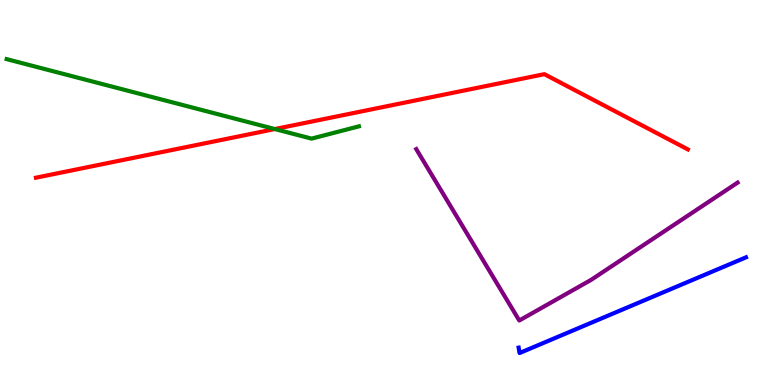[{'lines': ['blue', 'red'], 'intersections': []}, {'lines': ['green', 'red'], 'intersections': [{'x': 3.55, 'y': 6.65}]}, {'lines': ['purple', 'red'], 'intersections': []}, {'lines': ['blue', 'green'], 'intersections': []}, {'lines': ['blue', 'purple'], 'intersections': []}, {'lines': ['green', 'purple'], 'intersections': []}]